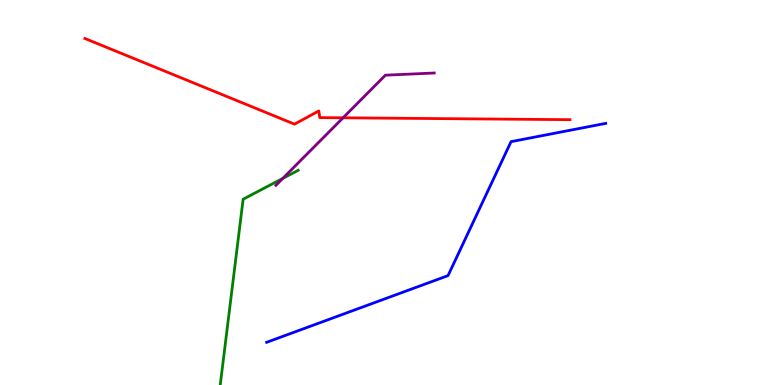[{'lines': ['blue', 'red'], 'intersections': []}, {'lines': ['green', 'red'], 'intersections': []}, {'lines': ['purple', 'red'], 'intersections': [{'x': 4.43, 'y': 6.94}]}, {'lines': ['blue', 'green'], 'intersections': []}, {'lines': ['blue', 'purple'], 'intersections': []}, {'lines': ['green', 'purple'], 'intersections': [{'x': 3.65, 'y': 5.37}]}]